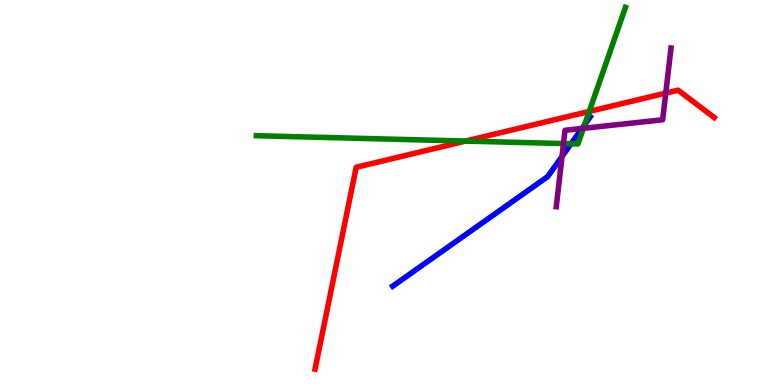[{'lines': ['blue', 'red'], 'intersections': []}, {'lines': ['green', 'red'], 'intersections': [{'x': 6.01, 'y': 6.34}, {'x': 7.6, 'y': 7.11}]}, {'lines': ['purple', 'red'], 'intersections': [{'x': 8.59, 'y': 7.58}]}, {'lines': ['blue', 'green'], 'intersections': [{'x': 7.37, 'y': 6.27}, {'x': 7.54, 'y': 6.76}]}, {'lines': ['blue', 'purple'], 'intersections': [{'x': 7.25, 'y': 5.94}, {'x': 7.51, 'y': 6.66}]}, {'lines': ['green', 'purple'], 'intersections': [{'x': 7.27, 'y': 6.27}, {'x': 7.53, 'y': 6.67}]}]